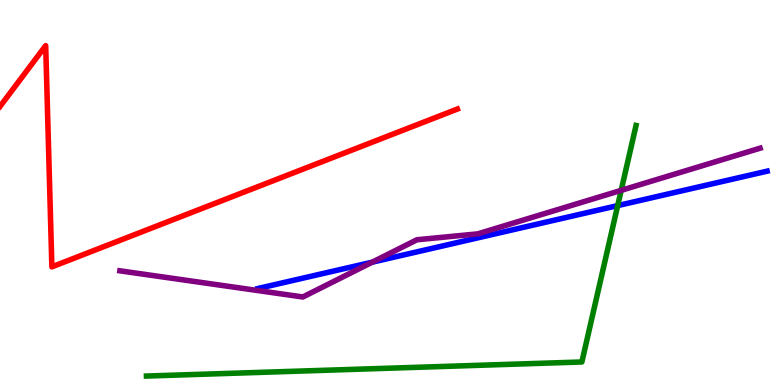[{'lines': ['blue', 'red'], 'intersections': []}, {'lines': ['green', 'red'], 'intersections': []}, {'lines': ['purple', 'red'], 'intersections': []}, {'lines': ['blue', 'green'], 'intersections': [{'x': 7.97, 'y': 4.66}]}, {'lines': ['blue', 'purple'], 'intersections': [{'x': 4.8, 'y': 3.19}]}, {'lines': ['green', 'purple'], 'intersections': [{'x': 8.02, 'y': 5.06}]}]